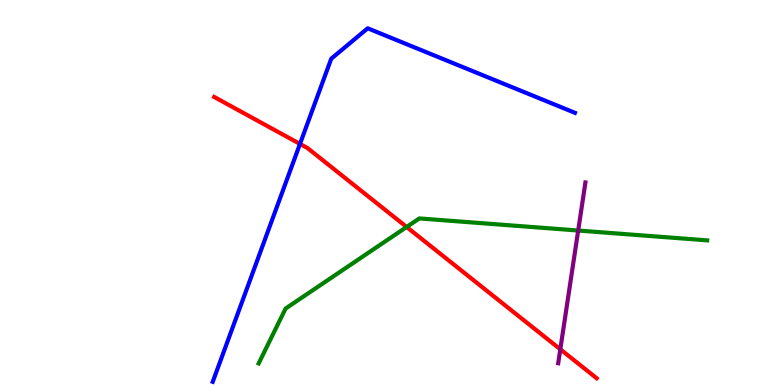[{'lines': ['blue', 'red'], 'intersections': [{'x': 3.87, 'y': 6.26}]}, {'lines': ['green', 'red'], 'intersections': [{'x': 5.25, 'y': 4.1}]}, {'lines': ['purple', 'red'], 'intersections': [{'x': 7.23, 'y': 0.927}]}, {'lines': ['blue', 'green'], 'intersections': []}, {'lines': ['blue', 'purple'], 'intersections': []}, {'lines': ['green', 'purple'], 'intersections': [{'x': 7.46, 'y': 4.01}]}]